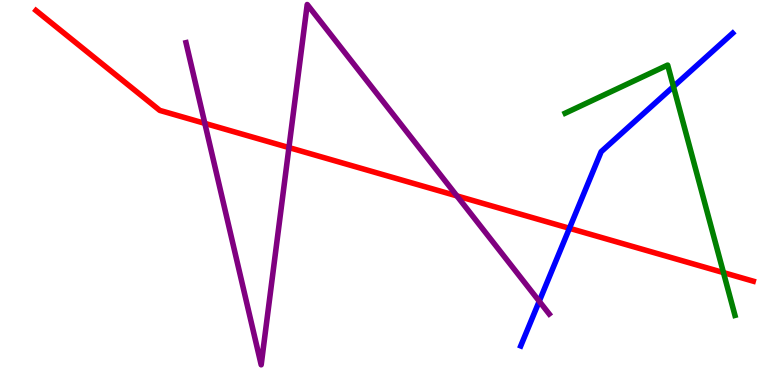[{'lines': ['blue', 'red'], 'intersections': [{'x': 7.35, 'y': 4.07}]}, {'lines': ['green', 'red'], 'intersections': [{'x': 9.34, 'y': 2.92}]}, {'lines': ['purple', 'red'], 'intersections': [{'x': 2.64, 'y': 6.8}, {'x': 3.73, 'y': 6.17}, {'x': 5.9, 'y': 4.91}]}, {'lines': ['blue', 'green'], 'intersections': [{'x': 8.69, 'y': 7.75}]}, {'lines': ['blue', 'purple'], 'intersections': [{'x': 6.96, 'y': 2.18}]}, {'lines': ['green', 'purple'], 'intersections': []}]